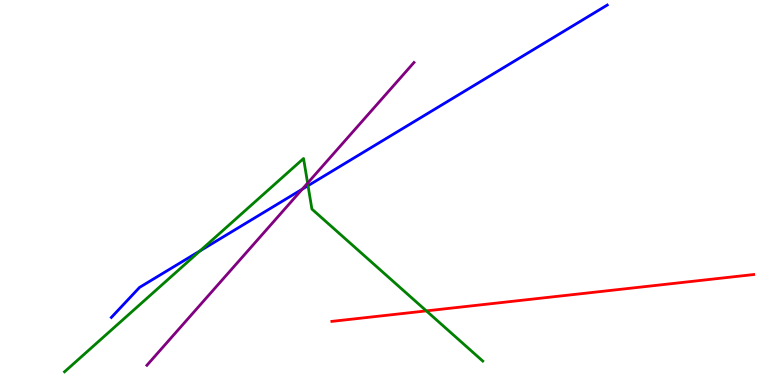[{'lines': ['blue', 'red'], 'intersections': []}, {'lines': ['green', 'red'], 'intersections': [{'x': 5.5, 'y': 1.93}]}, {'lines': ['purple', 'red'], 'intersections': []}, {'lines': ['blue', 'green'], 'intersections': [{'x': 2.58, 'y': 3.48}, {'x': 3.97, 'y': 5.18}]}, {'lines': ['blue', 'purple'], 'intersections': [{'x': 3.9, 'y': 5.09}]}, {'lines': ['green', 'purple'], 'intersections': [{'x': 3.97, 'y': 5.24}]}]